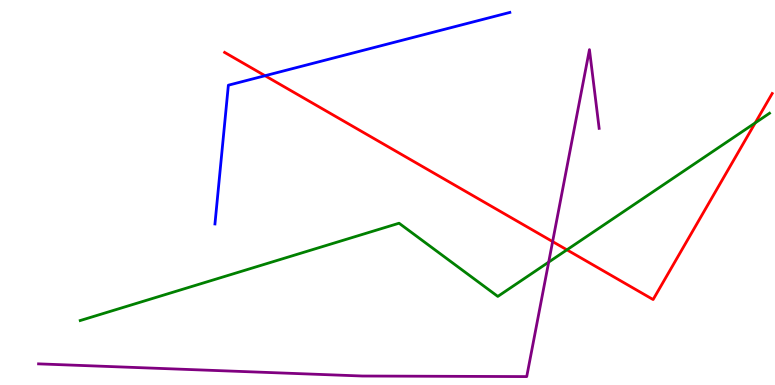[{'lines': ['blue', 'red'], 'intersections': [{'x': 3.42, 'y': 8.03}]}, {'lines': ['green', 'red'], 'intersections': [{'x': 7.32, 'y': 3.51}, {'x': 9.74, 'y': 6.81}]}, {'lines': ['purple', 'red'], 'intersections': [{'x': 7.13, 'y': 3.73}]}, {'lines': ['blue', 'green'], 'intersections': []}, {'lines': ['blue', 'purple'], 'intersections': []}, {'lines': ['green', 'purple'], 'intersections': [{'x': 7.08, 'y': 3.19}]}]